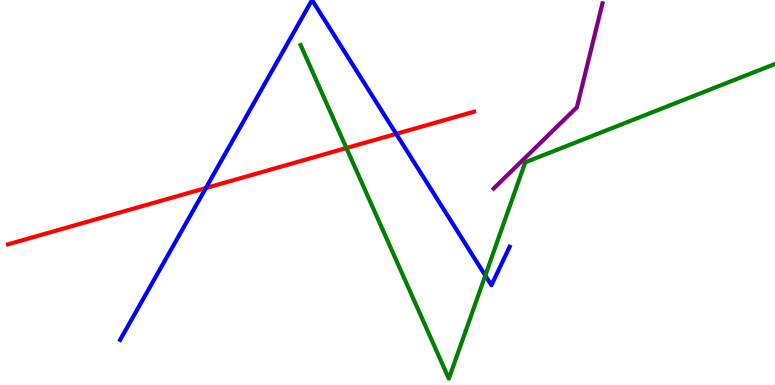[{'lines': ['blue', 'red'], 'intersections': [{'x': 2.66, 'y': 5.12}, {'x': 5.11, 'y': 6.52}]}, {'lines': ['green', 'red'], 'intersections': [{'x': 4.47, 'y': 6.15}]}, {'lines': ['purple', 'red'], 'intersections': []}, {'lines': ['blue', 'green'], 'intersections': [{'x': 6.26, 'y': 2.84}]}, {'lines': ['blue', 'purple'], 'intersections': []}, {'lines': ['green', 'purple'], 'intersections': []}]